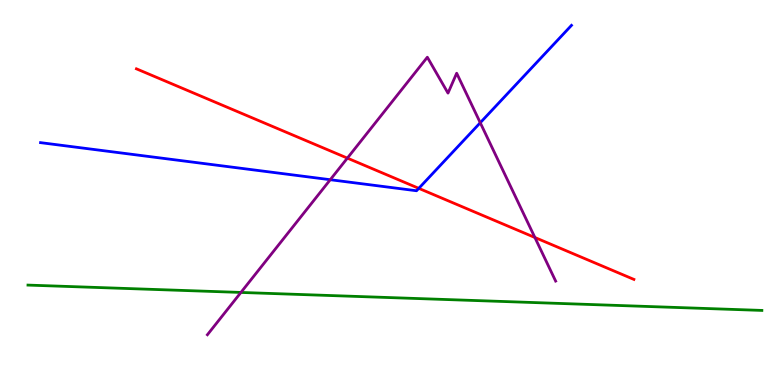[{'lines': ['blue', 'red'], 'intersections': [{'x': 5.4, 'y': 5.11}]}, {'lines': ['green', 'red'], 'intersections': []}, {'lines': ['purple', 'red'], 'intersections': [{'x': 4.48, 'y': 5.89}, {'x': 6.9, 'y': 3.83}]}, {'lines': ['blue', 'green'], 'intersections': []}, {'lines': ['blue', 'purple'], 'intersections': [{'x': 4.26, 'y': 5.33}, {'x': 6.2, 'y': 6.81}]}, {'lines': ['green', 'purple'], 'intersections': [{'x': 3.11, 'y': 2.4}]}]